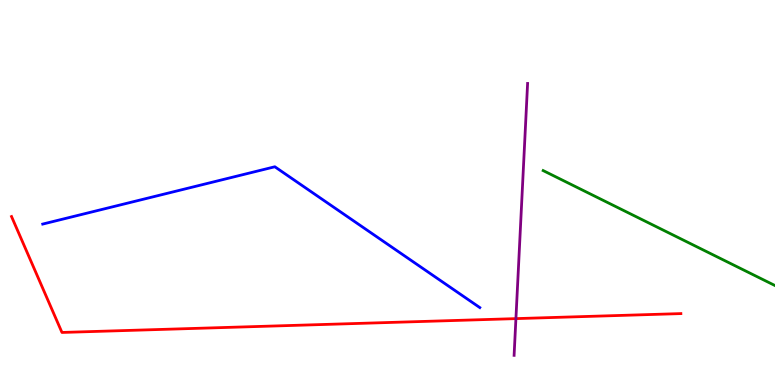[{'lines': ['blue', 'red'], 'intersections': []}, {'lines': ['green', 'red'], 'intersections': []}, {'lines': ['purple', 'red'], 'intersections': [{'x': 6.66, 'y': 1.72}]}, {'lines': ['blue', 'green'], 'intersections': []}, {'lines': ['blue', 'purple'], 'intersections': []}, {'lines': ['green', 'purple'], 'intersections': []}]